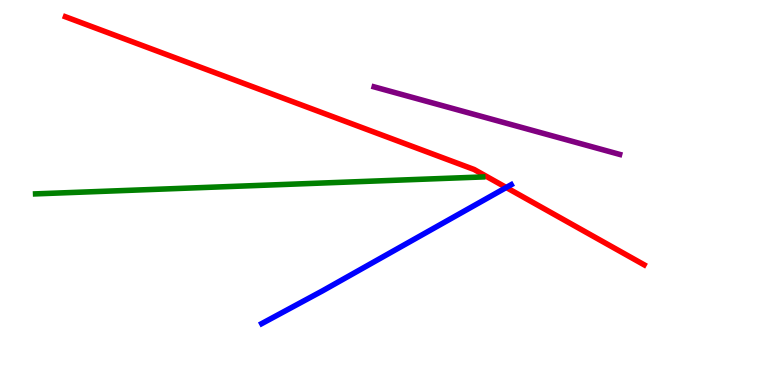[{'lines': ['blue', 'red'], 'intersections': [{'x': 6.53, 'y': 5.13}]}, {'lines': ['green', 'red'], 'intersections': []}, {'lines': ['purple', 'red'], 'intersections': []}, {'lines': ['blue', 'green'], 'intersections': []}, {'lines': ['blue', 'purple'], 'intersections': []}, {'lines': ['green', 'purple'], 'intersections': []}]